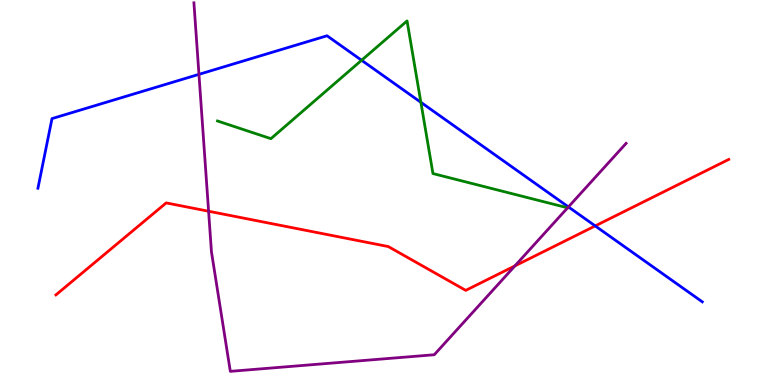[{'lines': ['blue', 'red'], 'intersections': [{'x': 7.68, 'y': 4.13}]}, {'lines': ['green', 'red'], 'intersections': []}, {'lines': ['purple', 'red'], 'intersections': [{'x': 2.69, 'y': 4.51}, {'x': 6.64, 'y': 3.09}]}, {'lines': ['blue', 'green'], 'intersections': [{'x': 4.67, 'y': 8.43}, {'x': 5.43, 'y': 7.34}]}, {'lines': ['blue', 'purple'], 'intersections': [{'x': 2.57, 'y': 8.07}, {'x': 7.33, 'y': 4.63}]}, {'lines': ['green', 'purple'], 'intersections': []}]